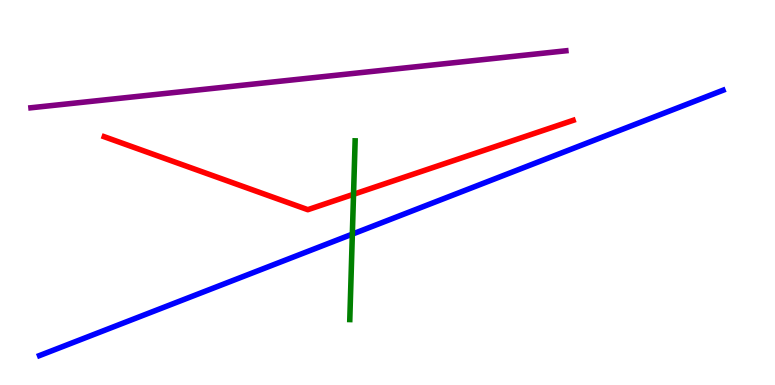[{'lines': ['blue', 'red'], 'intersections': []}, {'lines': ['green', 'red'], 'intersections': [{'x': 4.56, 'y': 4.95}]}, {'lines': ['purple', 'red'], 'intersections': []}, {'lines': ['blue', 'green'], 'intersections': [{'x': 4.55, 'y': 3.92}]}, {'lines': ['blue', 'purple'], 'intersections': []}, {'lines': ['green', 'purple'], 'intersections': []}]